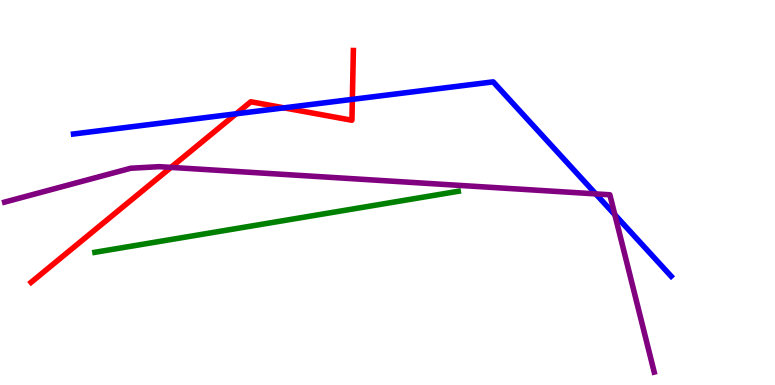[{'lines': ['blue', 'red'], 'intersections': [{'x': 3.05, 'y': 7.04}, {'x': 3.66, 'y': 7.2}, {'x': 4.55, 'y': 7.42}]}, {'lines': ['green', 'red'], 'intersections': []}, {'lines': ['purple', 'red'], 'intersections': [{'x': 2.21, 'y': 5.65}]}, {'lines': ['blue', 'green'], 'intersections': []}, {'lines': ['blue', 'purple'], 'intersections': [{'x': 7.69, 'y': 4.96}, {'x': 7.93, 'y': 4.42}]}, {'lines': ['green', 'purple'], 'intersections': []}]